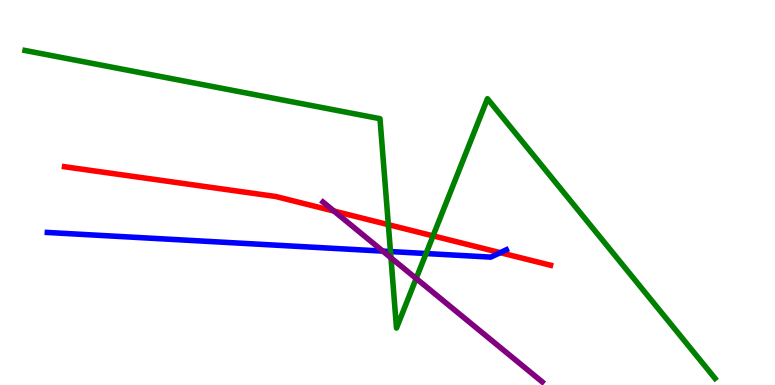[{'lines': ['blue', 'red'], 'intersections': [{'x': 6.46, 'y': 3.44}]}, {'lines': ['green', 'red'], 'intersections': [{'x': 5.01, 'y': 4.16}, {'x': 5.59, 'y': 3.87}]}, {'lines': ['purple', 'red'], 'intersections': [{'x': 4.31, 'y': 4.52}]}, {'lines': ['blue', 'green'], 'intersections': [{'x': 5.04, 'y': 3.47}, {'x': 5.5, 'y': 3.41}]}, {'lines': ['blue', 'purple'], 'intersections': [{'x': 4.94, 'y': 3.48}]}, {'lines': ['green', 'purple'], 'intersections': [{'x': 5.04, 'y': 3.3}, {'x': 5.37, 'y': 2.77}]}]